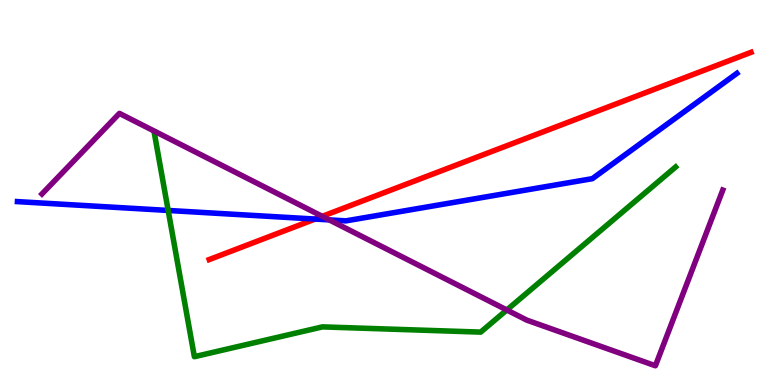[{'lines': ['blue', 'red'], 'intersections': [{'x': 4.07, 'y': 4.31}]}, {'lines': ['green', 'red'], 'intersections': []}, {'lines': ['purple', 'red'], 'intersections': [{'x': 4.16, 'y': 4.38}]}, {'lines': ['blue', 'green'], 'intersections': [{'x': 2.17, 'y': 4.53}]}, {'lines': ['blue', 'purple'], 'intersections': [{'x': 4.25, 'y': 4.29}]}, {'lines': ['green', 'purple'], 'intersections': [{'x': 6.54, 'y': 1.95}]}]